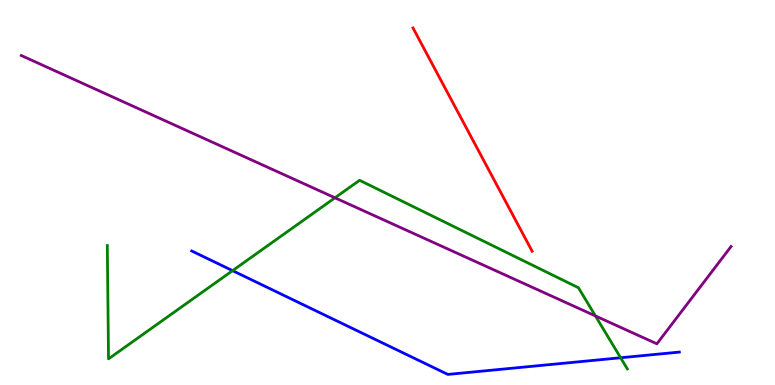[{'lines': ['blue', 'red'], 'intersections': []}, {'lines': ['green', 'red'], 'intersections': []}, {'lines': ['purple', 'red'], 'intersections': []}, {'lines': ['blue', 'green'], 'intersections': [{'x': 3.0, 'y': 2.97}, {'x': 8.01, 'y': 0.708}]}, {'lines': ['blue', 'purple'], 'intersections': []}, {'lines': ['green', 'purple'], 'intersections': [{'x': 4.32, 'y': 4.86}, {'x': 7.68, 'y': 1.79}]}]